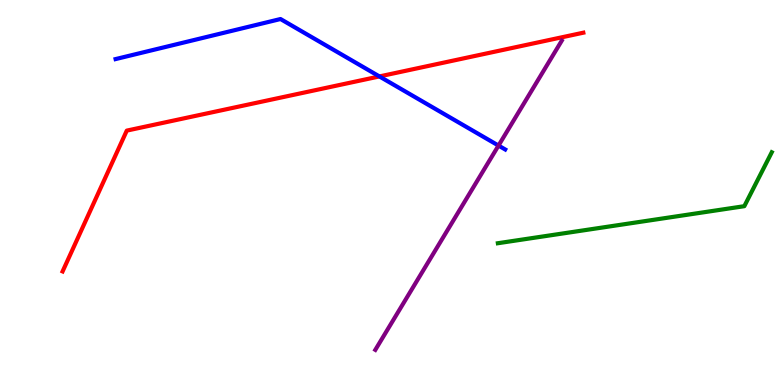[{'lines': ['blue', 'red'], 'intersections': [{'x': 4.9, 'y': 8.01}]}, {'lines': ['green', 'red'], 'intersections': []}, {'lines': ['purple', 'red'], 'intersections': []}, {'lines': ['blue', 'green'], 'intersections': []}, {'lines': ['blue', 'purple'], 'intersections': [{'x': 6.43, 'y': 6.22}]}, {'lines': ['green', 'purple'], 'intersections': []}]